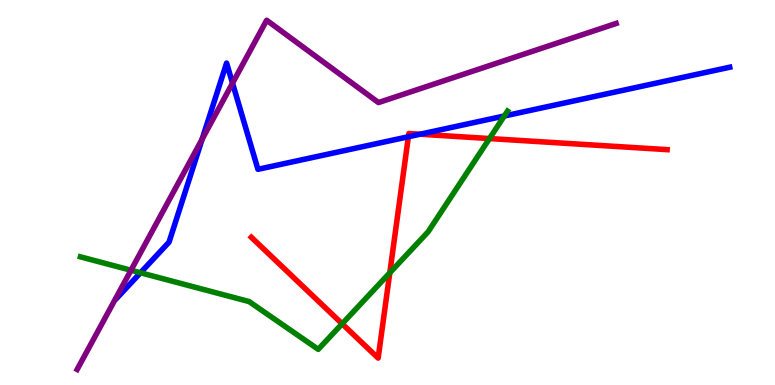[{'lines': ['blue', 'red'], 'intersections': [{'x': 5.27, 'y': 6.45}, {'x': 5.42, 'y': 6.51}]}, {'lines': ['green', 'red'], 'intersections': [{'x': 4.41, 'y': 1.59}, {'x': 5.03, 'y': 2.91}, {'x': 6.32, 'y': 6.4}]}, {'lines': ['purple', 'red'], 'intersections': []}, {'lines': ['blue', 'green'], 'intersections': [{'x': 1.81, 'y': 2.92}, {'x': 6.51, 'y': 6.99}]}, {'lines': ['blue', 'purple'], 'intersections': [{'x': 2.61, 'y': 6.39}, {'x': 3.0, 'y': 7.84}]}, {'lines': ['green', 'purple'], 'intersections': [{'x': 1.69, 'y': 2.98}]}]